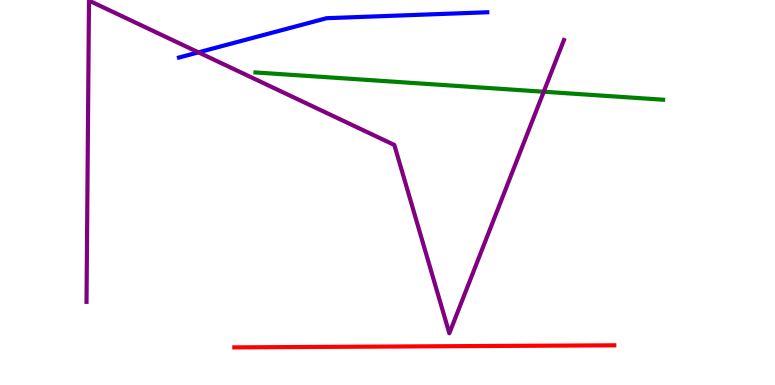[{'lines': ['blue', 'red'], 'intersections': []}, {'lines': ['green', 'red'], 'intersections': []}, {'lines': ['purple', 'red'], 'intersections': []}, {'lines': ['blue', 'green'], 'intersections': []}, {'lines': ['blue', 'purple'], 'intersections': [{'x': 2.56, 'y': 8.64}]}, {'lines': ['green', 'purple'], 'intersections': [{'x': 7.02, 'y': 7.62}]}]